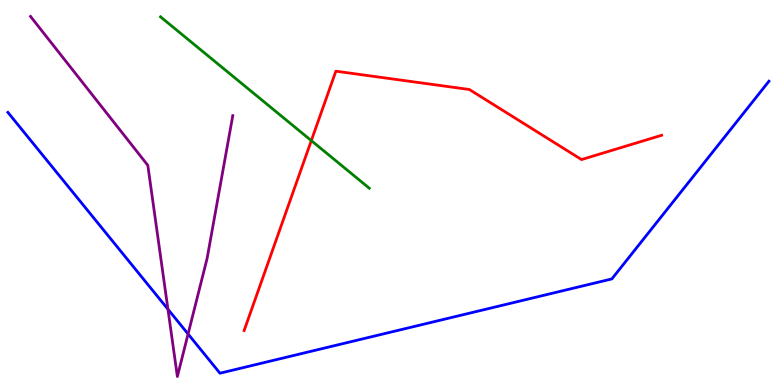[{'lines': ['blue', 'red'], 'intersections': []}, {'lines': ['green', 'red'], 'intersections': [{'x': 4.02, 'y': 6.35}]}, {'lines': ['purple', 'red'], 'intersections': []}, {'lines': ['blue', 'green'], 'intersections': []}, {'lines': ['blue', 'purple'], 'intersections': [{'x': 2.17, 'y': 1.97}, {'x': 2.43, 'y': 1.32}]}, {'lines': ['green', 'purple'], 'intersections': []}]